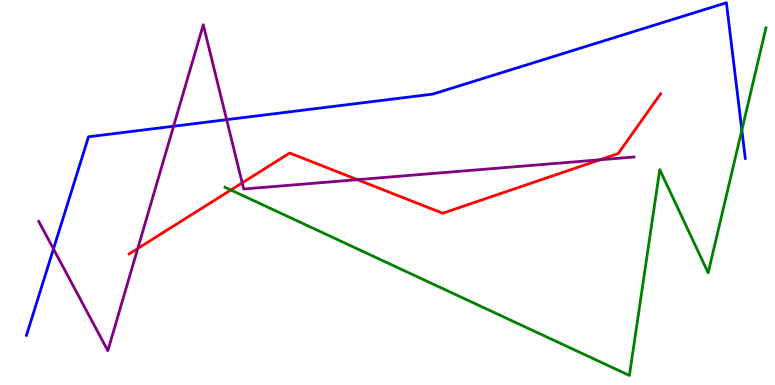[{'lines': ['blue', 'red'], 'intersections': []}, {'lines': ['green', 'red'], 'intersections': [{'x': 2.98, 'y': 5.07}]}, {'lines': ['purple', 'red'], 'intersections': [{'x': 1.78, 'y': 3.54}, {'x': 3.13, 'y': 5.25}, {'x': 4.61, 'y': 5.33}, {'x': 7.74, 'y': 5.85}]}, {'lines': ['blue', 'green'], 'intersections': [{'x': 9.57, 'y': 6.62}]}, {'lines': ['blue', 'purple'], 'intersections': [{'x': 0.69, 'y': 3.53}, {'x': 2.24, 'y': 6.72}, {'x': 2.92, 'y': 6.89}]}, {'lines': ['green', 'purple'], 'intersections': []}]